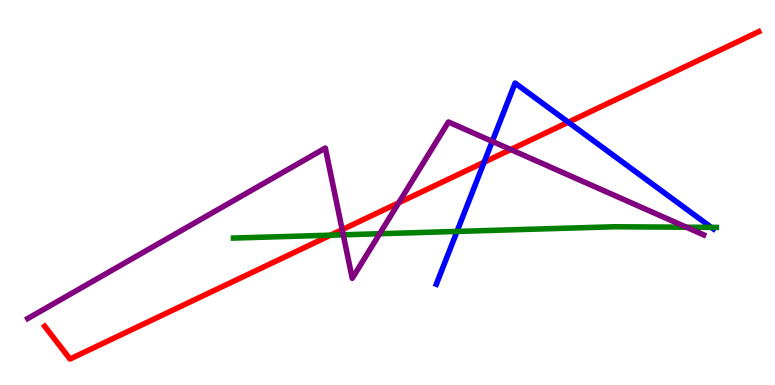[{'lines': ['blue', 'red'], 'intersections': [{'x': 6.25, 'y': 5.79}, {'x': 7.33, 'y': 6.83}]}, {'lines': ['green', 'red'], 'intersections': [{'x': 4.27, 'y': 3.89}]}, {'lines': ['purple', 'red'], 'intersections': [{'x': 4.42, 'y': 4.03}, {'x': 5.14, 'y': 4.73}, {'x': 6.59, 'y': 6.12}]}, {'lines': ['blue', 'green'], 'intersections': [{'x': 5.9, 'y': 3.99}, {'x': 9.18, 'y': 4.09}]}, {'lines': ['blue', 'purple'], 'intersections': [{'x': 6.35, 'y': 6.33}]}, {'lines': ['green', 'purple'], 'intersections': [{'x': 4.43, 'y': 3.9}, {'x': 4.9, 'y': 3.93}, {'x': 8.86, 'y': 4.1}]}]